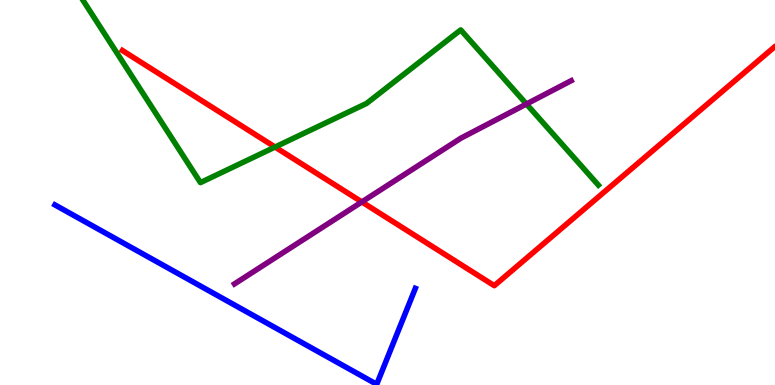[{'lines': ['blue', 'red'], 'intersections': []}, {'lines': ['green', 'red'], 'intersections': [{'x': 3.55, 'y': 6.18}]}, {'lines': ['purple', 'red'], 'intersections': [{'x': 4.67, 'y': 4.76}]}, {'lines': ['blue', 'green'], 'intersections': []}, {'lines': ['blue', 'purple'], 'intersections': []}, {'lines': ['green', 'purple'], 'intersections': [{'x': 6.79, 'y': 7.3}]}]